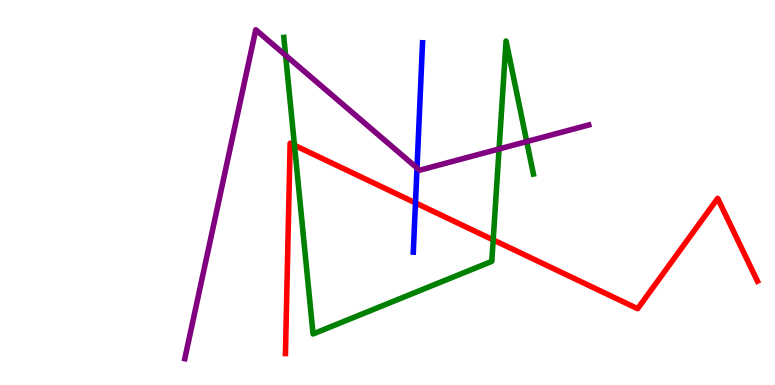[{'lines': ['blue', 'red'], 'intersections': [{'x': 5.36, 'y': 4.73}]}, {'lines': ['green', 'red'], 'intersections': [{'x': 3.8, 'y': 6.23}, {'x': 6.36, 'y': 3.77}]}, {'lines': ['purple', 'red'], 'intersections': []}, {'lines': ['blue', 'green'], 'intersections': []}, {'lines': ['blue', 'purple'], 'intersections': [{'x': 5.38, 'y': 5.64}]}, {'lines': ['green', 'purple'], 'intersections': [{'x': 3.69, 'y': 8.56}, {'x': 6.44, 'y': 6.13}, {'x': 6.8, 'y': 6.32}]}]